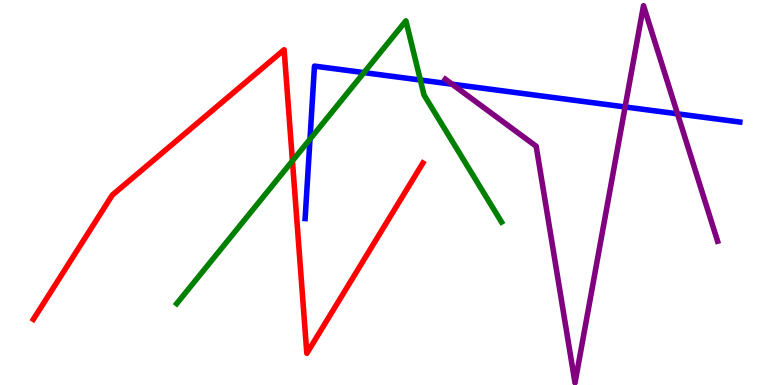[{'lines': ['blue', 'red'], 'intersections': []}, {'lines': ['green', 'red'], 'intersections': [{'x': 3.77, 'y': 5.82}]}, {'lines': ['purple', 'red'], 'intersections': []}, {'lines': ['blue', 'green'], 'intersections': [{'x': 4.0, 'y': 6.38}, {'x': 4.7, 'y': 8.11}, {'x': 5.42, 'y': 7.92}]}, {'lines': ['blue', 'purple'], 'intersections': [{'x': 5.83, 'y': 7.81}, {'x': 8.07, 'y': 7.22}, {'x': 8.74, 'y': 7.04}]}, {'lines': ['green', 'purple'], 'intersections': []}]